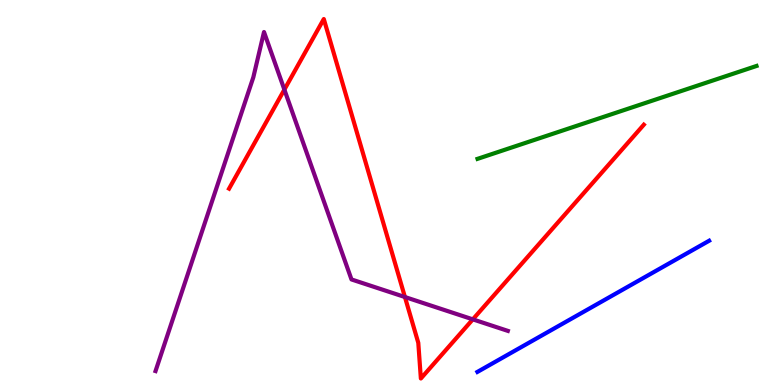[{'lines': ['blue', 'red'], 'intersections': []}, {'lines': ['green', 'red'], 'intersections': []}, {'lines': ['purple', 'red'], 'intersections': [{'x': 3.67, 'y': 7.67}, {'x': 5.22, 'y': 2.29}, {'x': 6.1, 'y': 1.7}]}, {'lines': ['blue', 'green'], 'intersections': []}, {'lines': ['blue', 'purple'], 'intersections': []}, {'lines': ['green', 'purple'], 'intersections': []}]